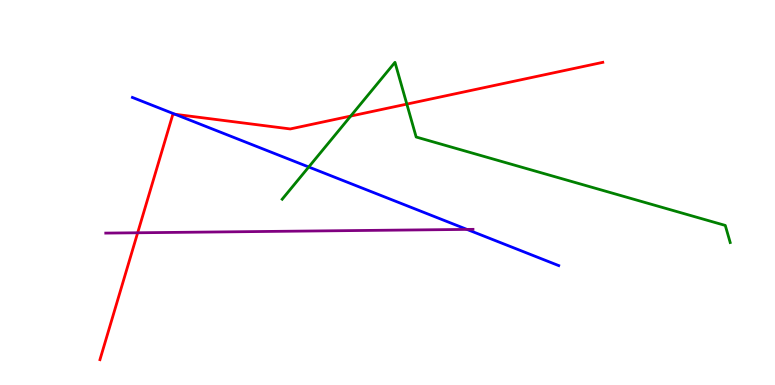[{'lines': ['blue', 'red'], 'intersections': [{'x': 2.26, 'y': 7.03}]}, {'lines': ['green', 'red'], 'intersections': [{'x': 4.53, 'y': 6.99}, {'x': 5.25, 'y': 7.3}]}, {'lines': ['purple', 'red'], 'intersections': [{'x': 1.78, 'y': 3.95}]}, {'lines': ['blue', 'green'], 'intersections': [{'x': 3.98, 'y': 5.66}]}, {'lines': ['blue', 'purple'], 'intersections': [{'x': 6.03, 'y': 4.04}]}, {'lines': ['green', 'purple'], 'intersections': []}]